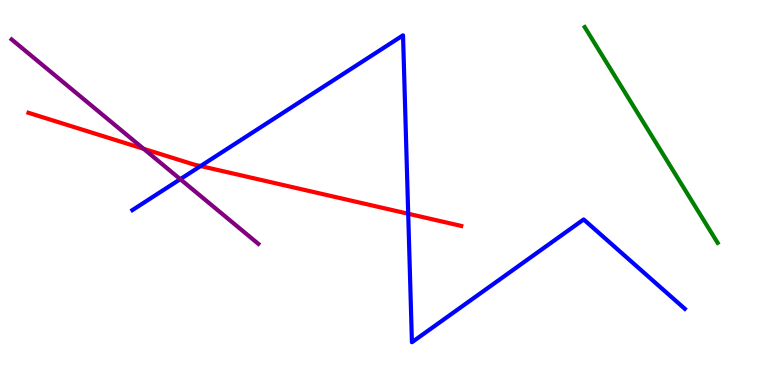[{'lines': ['blue', 'red'], 'intersections': [{'x': 2.59, 'y': 5.69}, {'x': 5.27, 'y': 4.45}]}, {'lines': ['green', 'red'], 'intersections': []}, {'lines': ['purple', 'red'], 'intersections': [{'x': 1.85, 'y': 6.13}]}, {'lines': ['blue', 'green'], 'intersections': []}, {'lines': ['blue', 'purple'], 'intersections': [{'x': 2.33, 'y': 5.35}]}, {'lines': ['green', 'purple'], 'intersections': []}]